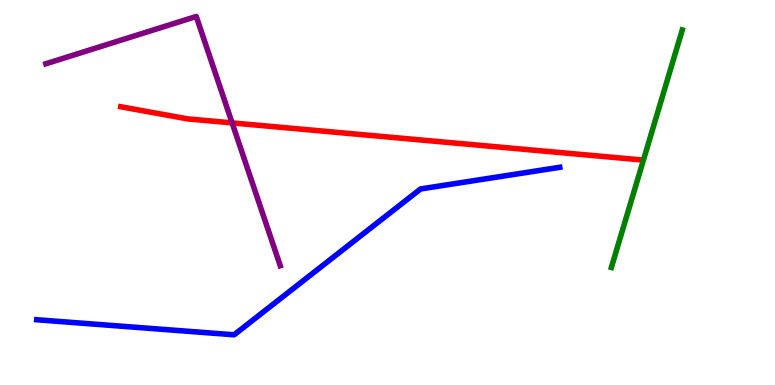[{'lines': ['blue', 'red'], 'intersections': []}, {'lines': ['green', 'red'], 'intersections': []}, {'lines': ['purple', 'red'], 'intersections': [{'x': 3.0, 'y': 6.81}]}, {'lines': ['blue', 'green'], 'intersections': []}, {'lines': ['blue', 'purple'], 'intersections': []}, {'lines': ['green', 'purple'], 'intersections': []}]